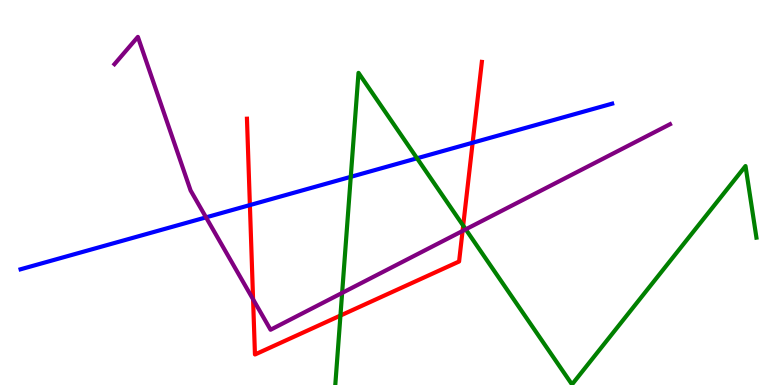[{'lines': ['blue', 'red'], 'intersections': [{'x': 3.22, 'y': 4.67}, {'x': 6.1, 'y': 6.29}]}, {'lines': ['green', 'red'], 'intersections': [{'x': 4.39, 'y': 1.8}, {'x': 5.98, 'y': 4.14}]}, {'lines': ['purple', 'red'], 'intersections': [{'x': 3.27, 'y': 2.23}, {'x': 5.97, 'y': 4.0}]}, {'lines': ['blue', 'green'], 'intersections': [{'x': 4.53, 'y': 5.41}, {'x': 5.38, 'y': 5.89}]}, {'lines': ['blue', 'purple'], 'intersections': [{'x': 2.66, 'y': 4.35}]}, {'lines': ['green', 'purple'], 'intersections': [{'x': 4.41, 'y': 2.39}, {'x': 6.01, 'y': 4.04}]}]